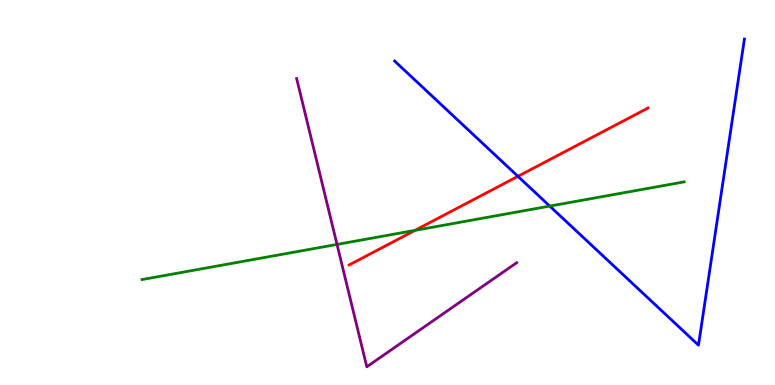[{'lines': ['blue', 'red'], 'intersections': [{'x': 6.68, 'y': 5.42}]}, {'lines': ['green', 'red'], 'intersections': [{'x': 5.36, 'y': 4.02}]}, {'lines': ['purple', 'red'], 'intersections': []}, {'lines': ['blue', 'green'], 'intersections': [{'x': 7.09, 'y': 4.65}]}, {'lines': ['blue', 'purple'], 'intersections': []}, {'lines': ['green', 'purple'], 'intersections': [{'x': 4.35, 'y': 3.65}]}]